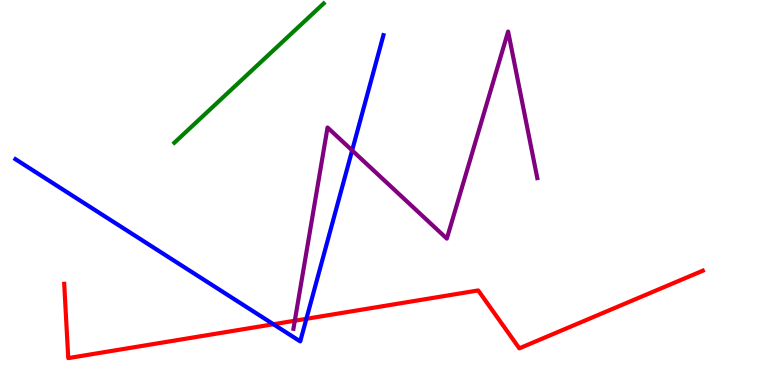[{'lines': ['blue', 'red'], 'intersections': [{'x': 3.53, 'y': 1.58}, {'x': 3.95, 'y': 1.72}]}, {'lines': ['green', 'red'], 'intersections': []}, {'lines': ['purple', 'red'], 'intersections': [{'x': 3.8, 'y': 1.67}]}, {'lines': ['blue', 'green'], 'intersections': []}, {'lines': ['blue', 'purple'], 'intersections': [{'x': 4.54, 'y': 6.09}]}, {'lines': ['green', 'purple'], 'intersections': []}]